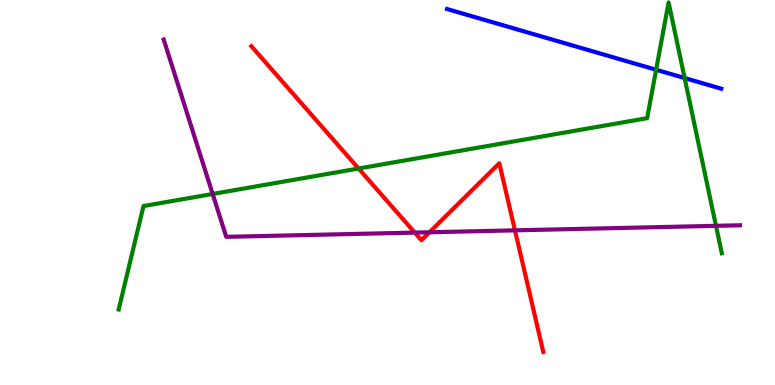[{'lines': ['blue', 'red'], 'intersections': []}, {'lines': ['green', 'red'], 'intersections': [{'x': 4.63, 'y': 5.62}]}, {'lines': ['purple', 'red'], 'intersections': [{'x': 5.35, 'y': 3.96}, {'x': 5.54, 'y': 3.97}, {'x': 6.64, 'y': 4.02}]}, {'lines': ['blue', 'green'], 'intersections': [{'x': 8.47, 'y': 8.19}, {'x': 8.83, 'y': 7.97}]}, {'lines': ['blue', 'purple'], 'intersections': []}, {'lines': ['green', 'purple'], 'intersections': [{'x': 2.74, 'y': 4.96}, {'x': 9.24, 'y': 4.13}]}]